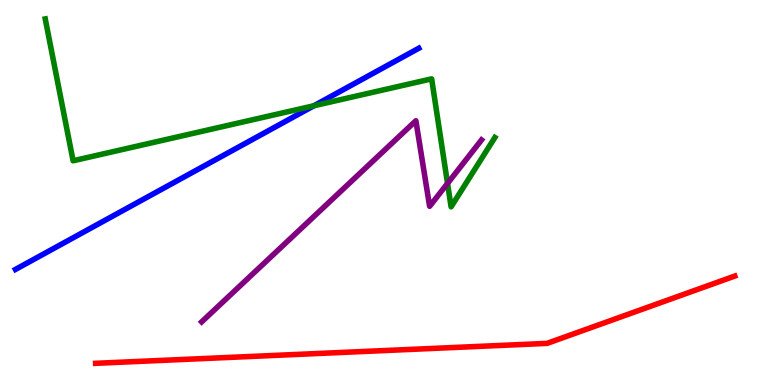[{'lines': ['blue', 'red'], 'intersections': []}, {'lines': ['green', 'red'], 'intersections': []}, {'lines': ['purple', 'red'], 'intersections': []}, {'lines': ['blue', 'green'], 'intersections': [{'x': 4.05, 'y': 7.25}]}, {'lines': ['blue', 'purple'], 'intersections': []}, {'lines': ['green', 'purple'], 'intersections': [{'x': 5.77, 'y': 5.24}]}]